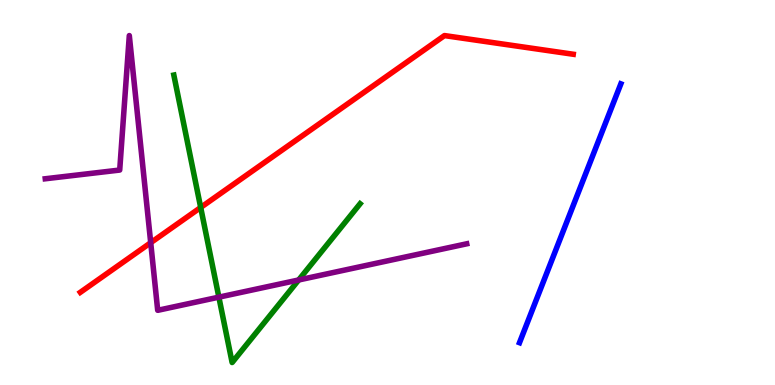[{'lines': ['blue', 'red'], 'intersections': []}, {'lines': ['green', 'red'], 'intersections': [{'x': 2.59, 'y': 4.61}]}, {'lines': ['purple', 'red'], 'intersections': [{'x': 1.94, 'y': 3.7}]}, {'lines': ['blue', 'green'], 'intersections': []}, {'lines': ['blue', 'purple'], 'intersections': []}, {'lines': ['green', 'purple'], 'intersections': [{'x': 2.82, 'y': 2.28}, {'x': 3.85, 'y': 2.73}]}]